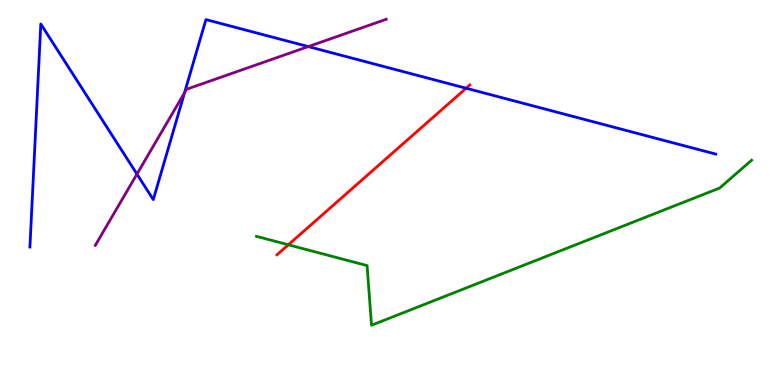[{'lines': ['blue', 'red'], 'intersections': [{'x': 6.01, 'y': 7.71}]}, {'lines': ['green', 'red'], 'intersections': [{'x': 3.72, 'y': 3.64}]}, {'lines': ['purple', 'red'], 'intersections': []}, {'lines': ['blue', 'green'], 'intersections': []}, {'lines': ['blue', 'purple'], 'intersections': [{'x': 1.77, 'y': 5.48}, {'x': 2.38, 'y': 7.59}, {'x': 3.98, 'y': 8.79}]}, {'lines': ['green', 'purple'], 'intersections': []}]